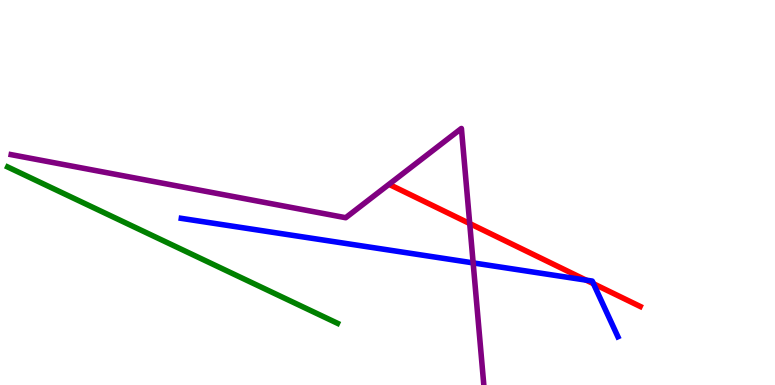[{'lines': ['blue', 'red'], 'intersections': [{'x': 7.56, 'y': 2.72}, {'x': 7.66, 'y': 2.63}]}, {'lines': ['green', 'red'], 'intersections': []}, {'lines': ['purple', 'red'], 'intersections': [{'x': 6.06, 'y': 4.19}]}, {'lines': ['blue', 'green'], 'intersections': []}, {'lines': ['blue', 'purple'], 'intersections': [{'x': 6.11, 'y': 3.17}]}, {'lines': ['green', 'purple'], 'intersections': []}]